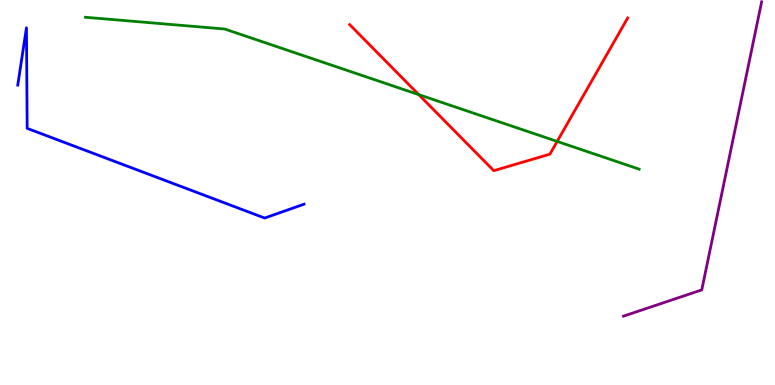[{'lines': ['blue', 'red'], 'intersections': []}, {'lines': ['green', 'red'], 'intersections': [{'x': 5.4, 'y': 7.54}, {'x': 7.19, 'y': 6.33}]}, {'lines': ['purple', 'red'], 'intersections': []}, {'lines': ['blue', 'green'], 'intersections': []}, {'lines': ['blue', 'purple'], 'intersections': []}, {'lines': ['green', 'purple'], 'intersections': []}]